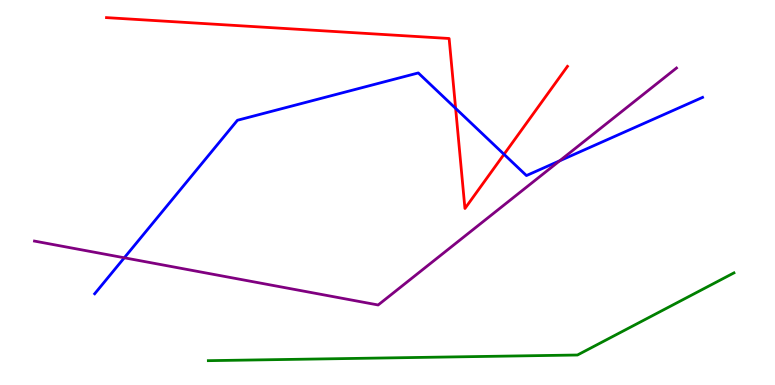[{'lines': ['blue', 'red'], 'intersections': [{'x': 5.88, 'y': 7.19}, {'x': 6.5, 'y': 5.99}]}, {'lines': ['green', 'red'], 'intersections': []}, {'lines': ['purple', 'red'], 'intersections': []}, {'lines': ['blue', 'green'], 'intersections': []}, {'lines': ['blue', 'purple'], 'intersections': [{'x': 1.6, 'y': 3.3}, {'x': 7.22, 'y': 5.82}]}, {'lines': ['green', 'purple'], 'intersections': []}]